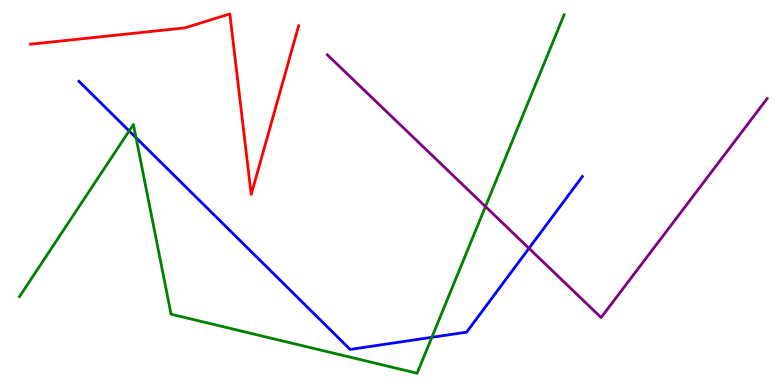[{'lines': ['blue', 'red'], 'intersections': []}, {'lines': ['green', 'red'], 'intersections': []}, {'lines': ['purple', 'red'], 'intersections': []}, {'lines': ['blue', 'green'], 'intersections': [{'x': 1.67, 'y': 6.6}, {'x': 1.76, 'y': 6.42}, {'x': 5.57, 'y': 1.24}]}, {'lines': ['blue', 'purple'], 'intersections': [{'x': 6.83, 'y': 3.55}]}, {'lines': ['green', 'purple'], 'intersections': [{'x': 6.26, 'y': 4.64}]}]